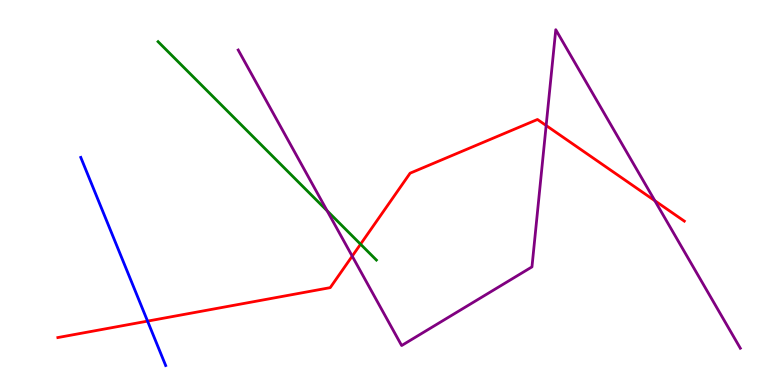[{'lines': ['blue', 'red'], 'intersections': [{'x': 1.9, 'y': 1.66}]}, {'lines': ['green', 'red'], 'intersections': [{'x': 4.65, 'y': 3.66}]}, {'lines': ['purple', 'red'], 'intersections': [{'x': 4.54, 'y': 3.35}, {'x': 7.05, 'y': 6.74}, {'x': 8.45, 'y': 4.79}]}, {'lines': ['blue', 'green'], 'intersections': []}, {'lines': ['blue', 'purple'], 'intersections': []}, {'lines': ['green', 'purple'], 'intersections': [{'x': 4.22, 'y': 4.53}]}]